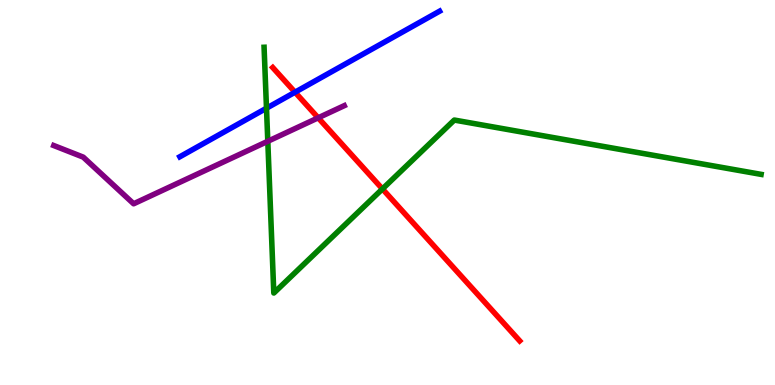[{'lines': ['blue', 'red'], 'intersections': [{'x': 3.81, 'y': 7.61}]}, {'lines': ['green', 'red'], 'intersections': [{'x': 4.93, 'y': 5.09}]}, {'lines': ['purple', 'red'], 'intersections': [{'x': 4.11, 'y': 6.94}]}, {'lines': ['blue', 'green'], 'intersections': [{'x': 3.44, 'y': 7.19}]}, {'lines': ['blue', 'purple'], 'intersections': []}, {'lines': ['green', 'purple'], 'intersections': [{'x': 3.46, 'y': 6.33}]}]